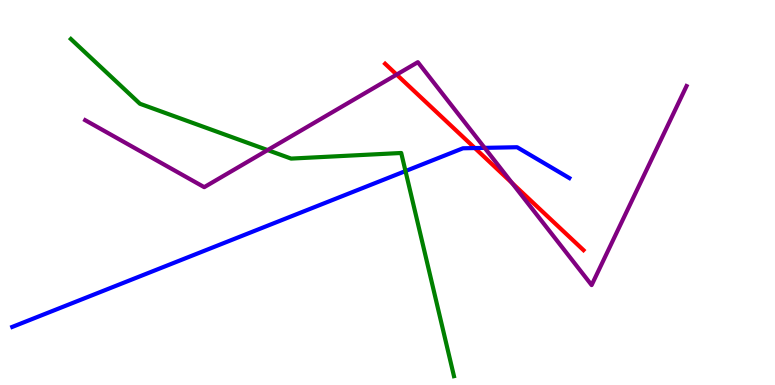[{'lines': ['blue', 'red'], 'intersections': [{'x': 6.13, 'y': 6.15}]}, {'lines': ['green', 'red'], 'intersections': []}, {'lines': ['purple', 'red'], 'intersections': [{'x': 5.12, 'y': 8.06}, {'x': 6.61, 'y': 5.25}]}, {'lines': ['blue', 'green'], 'intersections': [{'x': 5.23, 'y': 5.56}]}, {'lines': ['blue', 'purple'], 'intersections': [{'x': 6.25, 'y': 6.16}]}, {'lines': ['green', 'purple'], 'intersections': [{'x': 3.45, 'y': 6.1}]}]